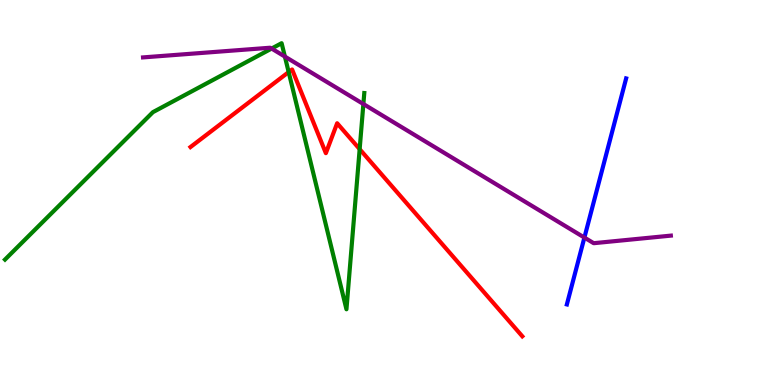[{'lines': ['blue', 'red'], 'intersections': []}, {'lines': ['green', 'red'], 'intersections': [{'x': 3.72, 'y': 8.13}, {'x': 4.64, 'y': 6.13}]}, {'lines': ['purple', 'red'], 'intersections': []}, {'lines': ['blue', 'green'], 'intersections': []}, {'lines': ['blue', 'purple'], 'intersections': [{'x': 7.54, 'y': 3.83}]}, {'lines': ['green', 'purple'], 'intersections': [{'x': 3.5, 'y': 8.74}, {'x': 3.68, 'y': 8.53}, {'x': 4.69, 'y': 7.3}]}]